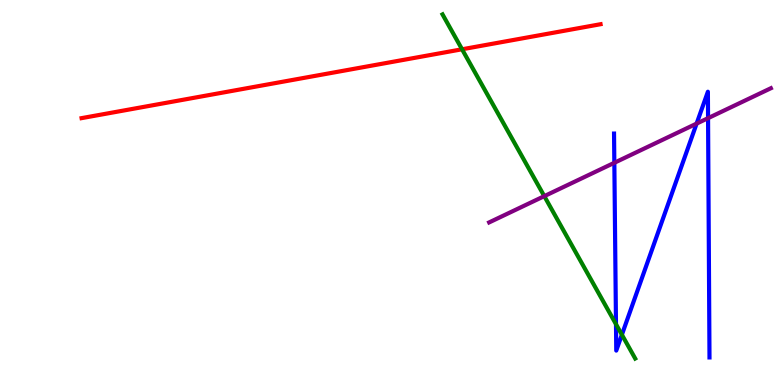[{'lines': ['blue', 'red'], 'intersections': []}, {'lines': ['green', 'red'], 'intersections': [{'x': 5.96, 'y': 8.72}]}, {'lines': ['purple', 'red'], 'intersections': []}, {'lines': ['blue', 'green'], 'intersections': [{'x': 7.95, 'y': 1.58}, {'x': 8.02, 'y': 1.31}]}, {'lines': ['blue', 'purple'], 'intersections': [{'x': 7.93, 'y': 5.77}, {'x': 8.99, 'y': 6.79}, {'x': 9.14, 'y': 6.93}]}, {'lines': ['green', 'purple'], 'intersections': [{'x': 7.02, 'y': 4.91}]}]